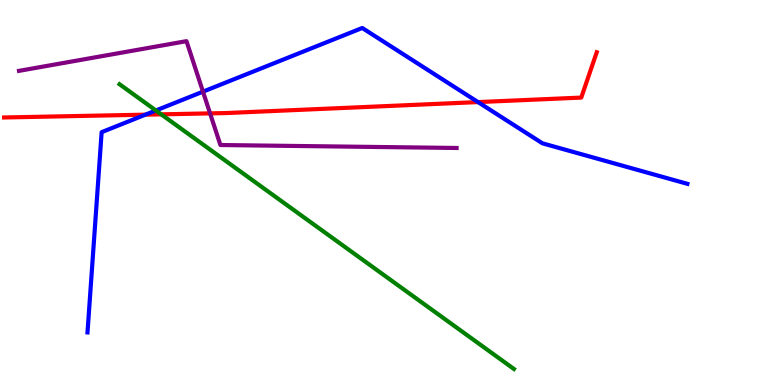[{'lines': ['blue', 'red'], 'intersections': [{'x': 1.88, 'y': 7.02}, {'x': 6.17, 'y': 7.35}]}, {'lines': ['green', 'red'], 'intersections': [{'x': 2.08, 'y': 7.03}]}, {'lines': ['purple', 'red'], 'intersections': [{'x': 2.71, 'y': 7.06}]}, {'lines': ['blue', 'green'], 'intersections': [{'x': 2.01, 'y': 7.13}]}, {'lines': ['blue', 'purple'], 'intersections': [{'x': 2.62, 'y': 7.62}]}, {'lines': ['green', 'purple'], 'intersections': []}]